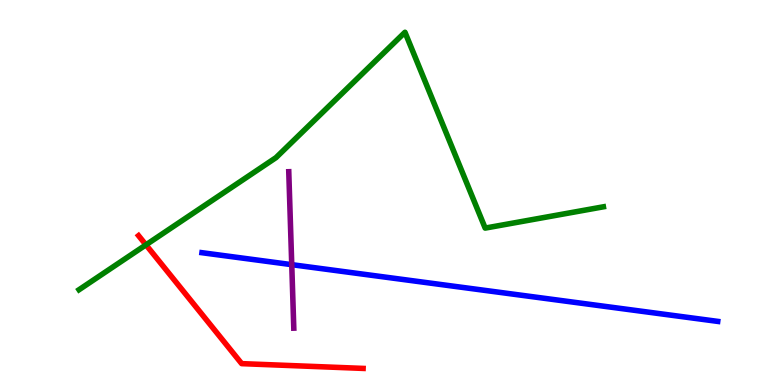[{'lines': ['blue', 'red'], 'intersections': []}, {'lines': ['green', 'red'], 'intersections': [{'x': 1.88, 'y': 3.64}]}, {'lines': ['purple', 'red'], 'intersections': []}, {'lines': ['blue', 'green'], 'intersections': []}, {'lines': ['blue', 'purple'], 'intersections': [{'x': 3.76, 'y': 3.13}]}, {'lines': ['green', 'purple'], 'intersections': []}]